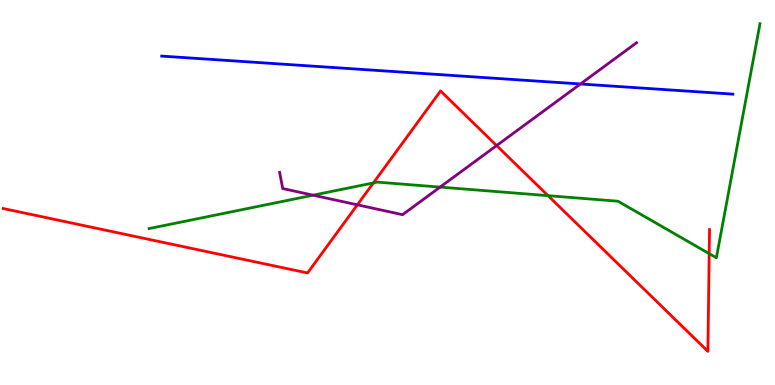[{'lines': ['blue', 'red'], 'intersections': []}, {'lines': ['green', 'red'], 'intersections': [{'x': 4.82, 'y': 5.25}, {'x': 7.07, 'y': 4.92}, {'x': 9.15, 'y': 3.41}]}, {'lines': ['purple', 'red'], 'intersections': [{'x': 4.61, 'y': 4.68}, {'x': 6.41, 'y': 6.22}]}, {'lines': ['blue', 'green'], 'intersections': []}, {'lines': ['blue', 'purple'], 'intersections': [{'x': 7.49, 'y': 7.82}]}, {'lines': ['green', 'purple'], 'intersections': [{'x': 4.04, 'y': 4.93}, {'x': 5.68, 'y': 5.14}]}]